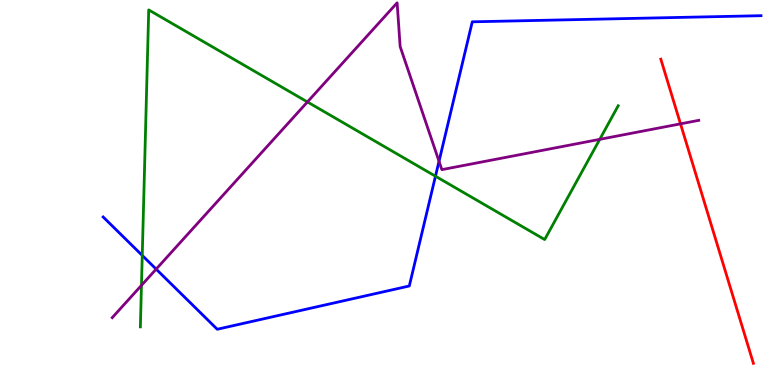[{'lines': ['blue', 'red'], 'intersections': []}, {'lines': ['green', 'red'], 'intersections': []}, {'lines': ['purple', 'red'], 'intersections': [{'x': 8.78, 'y': 6.78}]}, {'lines': ['blue', 'green'], 'intersections': [{'x': 1.84, 'y': 3.36}, {'x': 5.62, 'y': 5.42}]}, {'lines': ['blue', 'purple'], 'intersections': [{'x': 2.01, 'y': 3.01}, {'x': 5.66, 'y': 5.81}]}, {'lines': ['green', 'purple'], 'intersections': [{'x': 1.83, 'y': 2.59}, {'x': 3.97, 'y': 7.35}, {'x': 7.74, 'y': 6.38}]}]